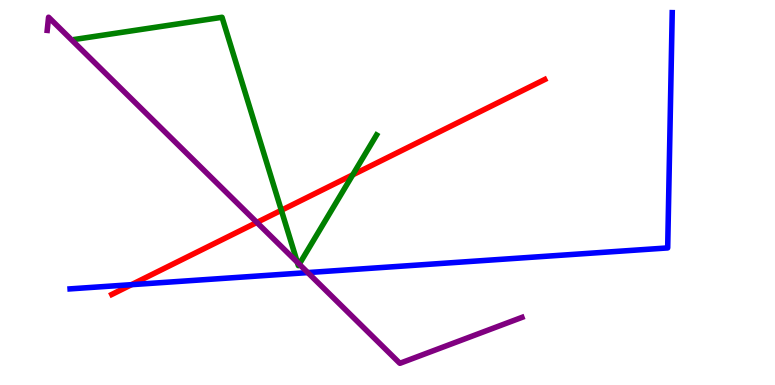[{'lines': ['blue', 'red'], 'intersections': [{'x': 1.7, 'y': 2.61}]}, {'lines': ['green', 'red'], 'intersections': [{'x': 3.63, 'y': 4.54}, {'x': 4.55, 'y': 5.46}]}, {'lines': ['purple', 'red'], 'intersections': [{'x': 3.31, 'y': 4.22}]}, {'lines': ['blue', 'green'], 'intersections': []}, {'lines': ['blue', 'purple'], 'intersections': [{'x': 3.97, 'y': 2.92}]}, {'lines': ['green', 'purple'], 'intersections': [{'x': 3.84, 'y': 3.19}, {'x': 3.86, 'y': 3.14}]}]